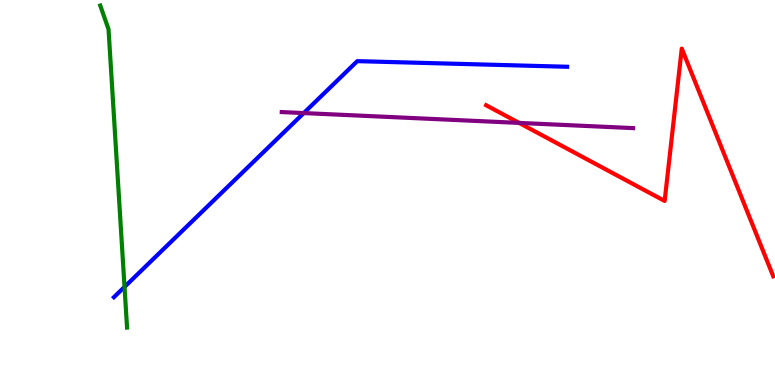[{'lines': ['blue', 'red'], 'intersections': []}, {'lines': ['green', 'red'], 'intersections': []}, {'lines': ['purple', 'red'], 'intersections': [{'x': 6.7, 'y': 6.81}]}, {'lines': ['blue', 'green'], 'intersections': [{'x': 1.61, 'y': 2.55}]}, {'lines': ['blue', 'purple'], 'intersections': [{'x': 3.92, 'y': 7.06}]}, {'lines': ['green', 'purple'], 'intersections': []}]